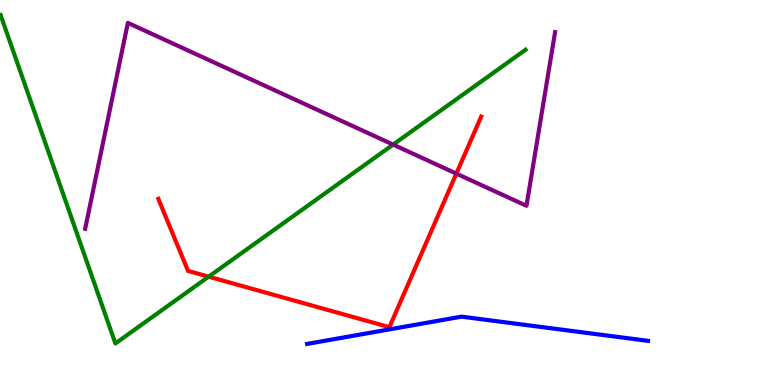[{'lines': ['blue', 'red'], 'intersections': []}, {'lines': ['green', 'red'], 'intersections': [{'x': 2.69, 'y': 2.81}]}, {'lines': ['purple', 'red'], 'intersections': [{'x': 5.89, 'y': 5.49}]}, {'lines': ['blue', 'green'], 'intersections': []}, {'lines': ['blue', 'purple'], 'intersections': []}, {'lines': ['green', 'purple'], 'intersections': [{'x': 5.07, 'y': 6.24}]}]